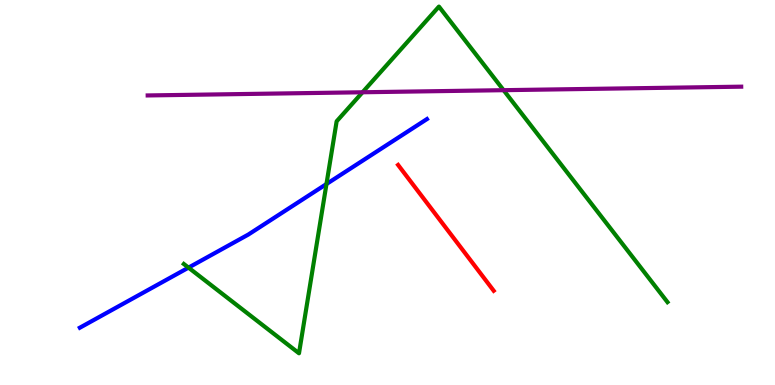[{'lines': ['blue', 'red'], 'intersections': []}, {'lines': ['green', 'red'], 'intersections': []}, {'lines': ['purple', 'red'], 'intersections': []}, {'lines': ['blue', 'green'], 'intersections': [{'x': 2.43, 'y': 3.05}, {'x': 4.21, 'y': 5.22}]}, {'lines': ['blue', 'purple'], 'intersections': []}, {'lines': ['green', 'purple'], 'intersections': [{'x': 4.68, 'y': 7.6}, {'x': 6.5, 'y': 7.66}]}]